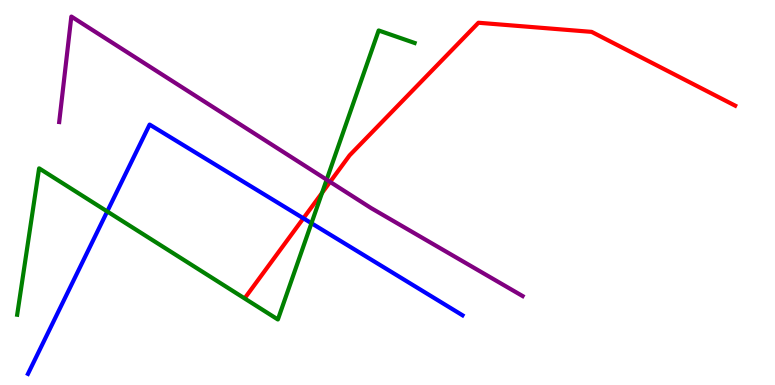[{'lines': ['blue', 'red'], 'intersections': [{'x': 3.91, 'y': 4.33}]}, {'lines': ['green', 'red'], 'intersections': [{'x': 4.16, 'y': 4.99}]}, {'lines': ['purple', 'red'], 'intersections': [{'x': 4.26, 'y': 5.28}]}, {'lines': ['blue', 'green'], 'intersections': [{'x': 1.38, 'y': 4.51}, {'x': 4.02, 'y': 4.2}]}, {'lines': ['blue', 'purple'], 'intersections': []}, {'lines': ['green', 'purple'], 'intersections': [{'x': 4.21, 'y': 5.33}]}]